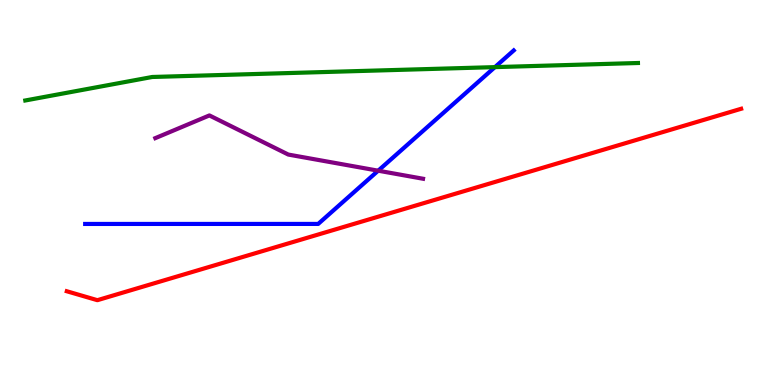[{'lines': ['blue', 'red'], 'intersections': []}, {'lines': ['green', 'red'], 'intersections': []}, {'lines': ['purple', 'red'], 'intersections': []}, {'lines': ['blue', 'green'], 'intersections': [{'x': 6.39, 'y': 8.26}]}, {'lines': ['blue', 'purple'], 'intersections': [{'x': 4.88, 'y': 5.57}]}, {'lines': ['green', 'purple'], 'intersections': []}]